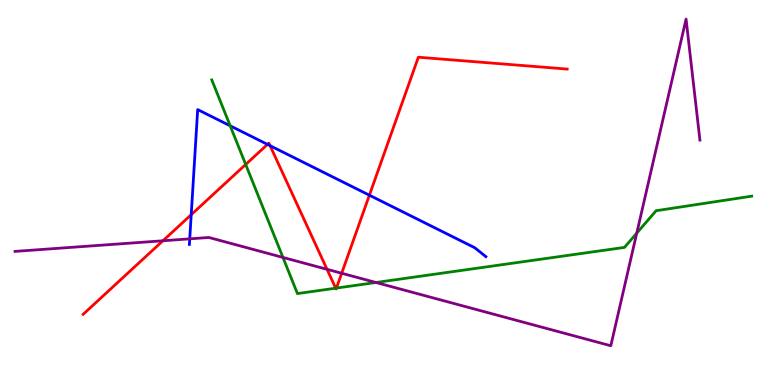[{'lines': ['blue', 'red'], 'intersections': [{'x': 2.47, 'y': 4.42}, {'x': 3.45, 'y': 6.25}, {'x': 3.49, 'y': 6.22}, {'x': 4.77, 'y': 4.93}]}, {'lines': ['green', 'red'], 'intersections': [{'x': 3.17, 'y': 5.73}, {'x': 4.33, 'y': 2.51}, {'x': 4.34, 'y': 2.52}]}, {'lines': ['purple', 'red'], 'intersections': [{'x': 2.1, 'y': 3.75}, {'x': 4.22, 'y': 3.0}, {'x': 4.41, 'y': 2.9}]}, {'lines': ['blue', 'green'], 'intersections': [{'x': 2.97, 'y': 6.73}]}, {'lines': ['blue', 'purple'], 'intersections': [{'x': 2.45, 'y': 3.8}]}, {'lines': ['green', 'purple'], 'intersections': [{'x': 3.65, 'y': 3.31}, {'x': 4.85, 'y': 2.66}, {'x': 8.22, 'y': 3.94}]}]